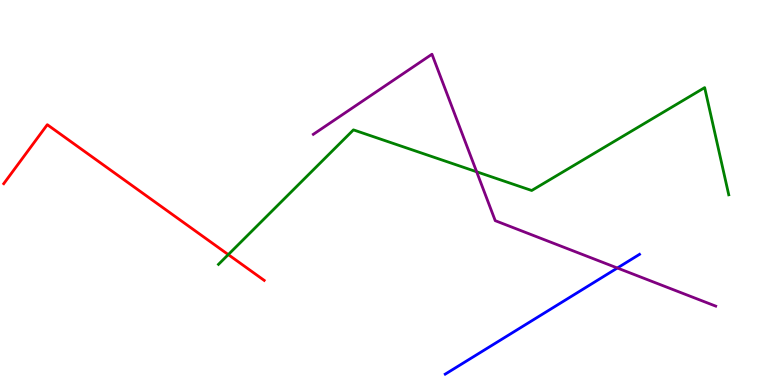[{'lines': ['blue', 'red'], 'intersections': []}, {'lines': ['green', 'red'], 'intersections': [{'x': 2.95, 'y': 3.39}]}, {'lines': ['purple', 'red'], 'intersections': []}, {'lines': ['blue', 'green'], 'intersections': []}, {'lines': ['blue', 'purple'], 'intersections': [{'x': 7.97, 'y': 3.04}]}, {'lines': ['green', 'purple'], 'intersections': [{'x': 6.15, 'y': 5.54}]}]